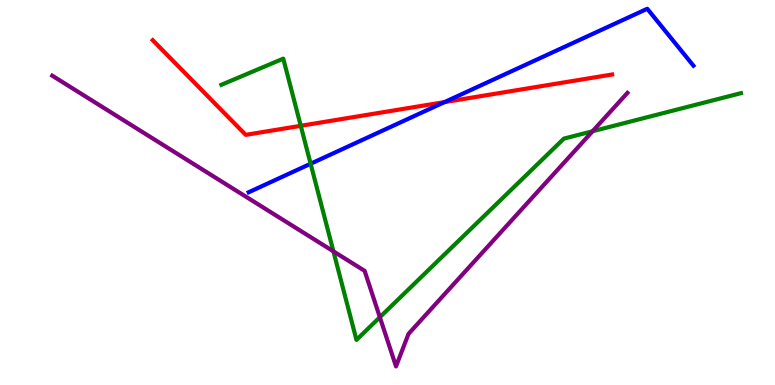[{'lines': ['blue', 'red'], 'intersections': [{'x': 5.74, 'y': 7.35}]}, {'lines': ['green', 'red'], 'intersections': [{'x': 3.88, 'y': 6.73}]}, {'lines': ['purple', 'red'], 'intersections': []}, {'lines': ['blue', 'green'], 'intersections': [{'x': 4.01, 'y': 5.75}]}, {'lines': ['blue', 'purple'], 'intersections': []}, {'lines': ['green', 'purple'], 'intersections': [{'x': 4.3, 'y': 3.47}, {'x': 4.9, 'y': 1.76}, {'x': 7.65, 'y': 6.59}]}]